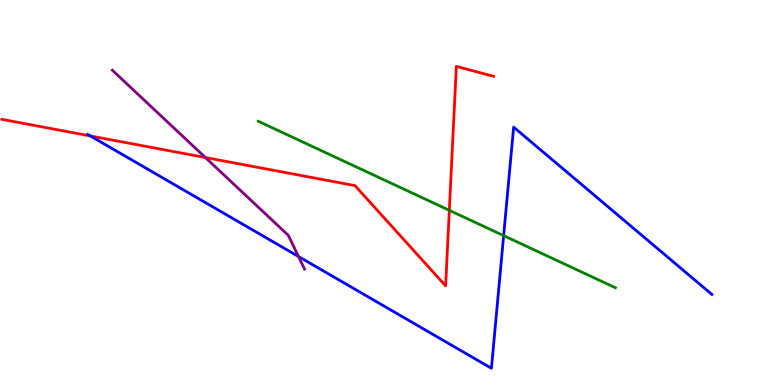[{'lines': ['blue', 'red'], 'intersections': [{'x': 1.17, 'y': 6.47}]}, {'lines': ['green', 'red'], 'intersections': [{'x': 5.8, 'y': 4.54}]}, {'lines': ['purple', 'red'], 'intersections': [{'x': 2.65, 'y': 5.91}]}, {'lines': ['blue', 'green'], 'intersections': [{'x': 6.5, 'y': 3.88}]}, {'lines': ['blue', 'purple'], 'intersections': [{'x': 3.85, 'y': 3.34}]}, {'lines': ['green', 'purple'], 'intersections': []}]